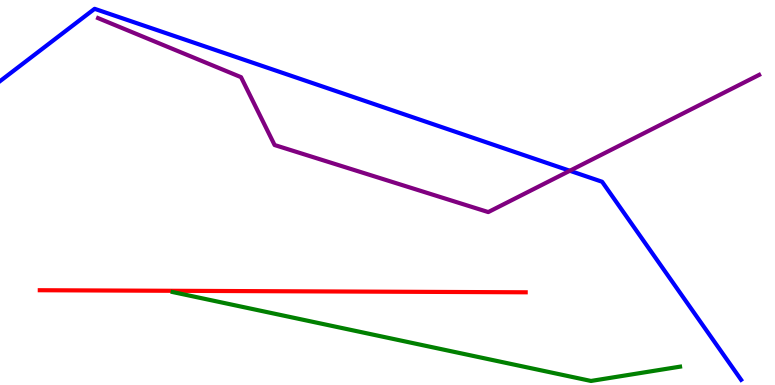[{'lines': ['blue', 'red'], 'intersections': []}, {'lines': ['green', 'red'], 'intersections': []}, {'lines': ['purple', 'red'], 'intersections': []}, {'lines': ['blue', 'green'], 'intersections': []}, {'lines': ['blue', 'purple'], 'intersections': [{'x': 7.35, 'y': 5.56}]}, {'lines': ['green', 'purple'], 'intersections': []}]